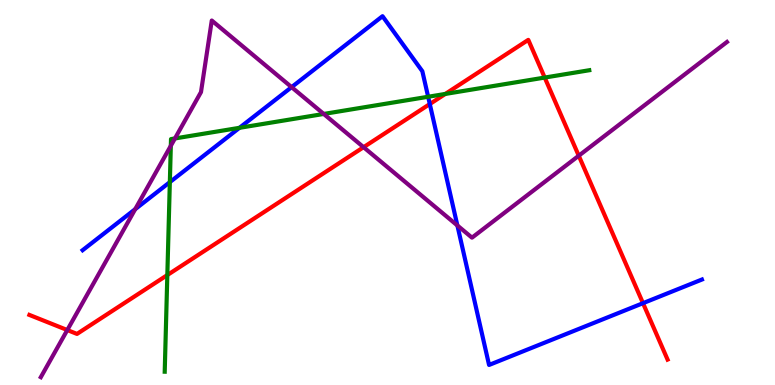[{'lines': ['blue', 'red'], 'intersections': [{'x': 5.55, 'y': 7.3}, {'x': 8.3, 'y': 2.13}]}, {'lines': ['green', 'red'], 'intersections': [{'x': 2.16, 'y': 2.86}, {'x': 5.75, 'y': 7.56}, {'x': 7.03, 'y': 7.99}]}, {'lines': ['purple', 'red'], 'intersections': [{'x': 0.868, 'y': 1.43}, {'x': 4.69, 'y': 6.18}, {'x': 7.47, 'y': 5.96}]}, {'lines': ['blue', 'green'], 'intersections': [{'x': 2.19, 'y': 5.27}, {'x': 3.09, 'y': 6.68}, {'x': 5.52, 'y': 7.49}]}, {'lines': ['blue', 'purple'], 'intersections': [{'x': 1.74, 'y': 4.57}, {'x': 3.76, 'y': 7.74}, {'x': 5.9, 'y': 4.14}]}, {'lines': ['green', 'purple'], 'intersections': [{'x': 2.2, 'y': 6.21}, {'x': 2.26, 'y': 6.4}, {'x': 4.18, 'y': 7.04}]}]